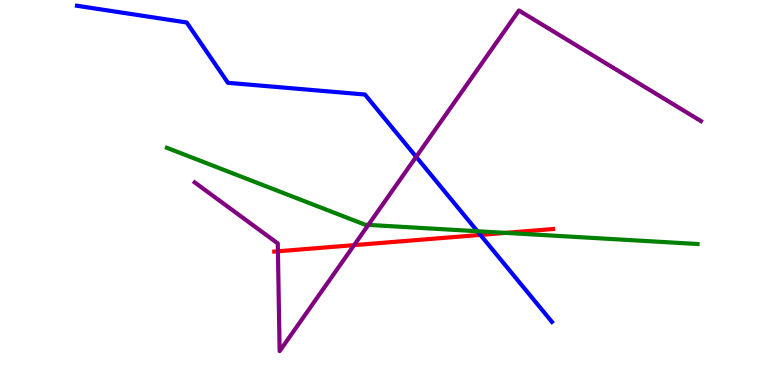[{'lines': ['blue', 'red'], 'intersections': [{'x': 6.2, 'y': 3.9}]}, {'lines': ['green', 'red'], 'intersections': [{'x': 6.52, 'y': 3.95}]}, {'lines': ['purple', 'red'], 'intersections': [{'x': 3.59, 'y': 3.47}, {'x': 4.57, 'y': 3.63}]}, {'lines': ['blue', 'green'], 'intersections': [{'x': 6.16, 'y': 3.99}]}, {'lines': ['blue', 'purple'], 'intersections': [{'x': 5.37, 'y': 5.93}]}, {'lines': ['green', 'purple'], 'intersections': [{'x': 4.75, 'y': 4.16}]}]